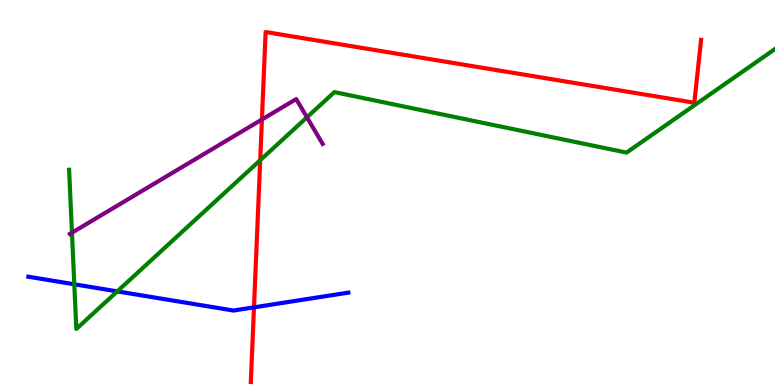[{'lines': ['blue', 'red'], 'intersections': [{'x': 3.28, 'y': 2.02}]}, {'lines': ['green', 'red'], 'intersections': [{'x': 3.36, 'y': 5.84}]}, {'lines': ['purple', 'red'], 'intersections': [{'x': 3.38, 'y': 6.9}]}, {'lines': ['blue', 'green'], 'intersections': [{'x': 0.959, 'y': 2.62}, {'x': 1.51, 'y': 2.43}]}, {'lines': ['blue', 'purple'], 'intersections': []}, {'lines': ['green', 'purple'], 'intersections': [{'x': 0.929, 'y': 3.96}, {'x': 3.96, 'y': 6.95}]}]